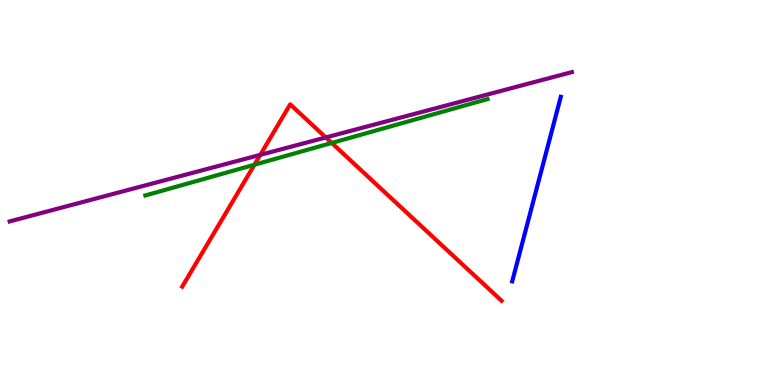[{'lines': ['blue', 'red'], 'intersections': []}, {'lines': ['green', 'red'], 'intersections': [{'x': 3.28, 'y': 5.72}, {'x': 4.28, 'y': 6.29}]}, {'lines': ['purple', 'red'], 'intersections': [{'x': 3.36, 'y': 5.98}, {'x': 4.2, 'y': 6.43}]}, {'lines': ['blue', 'green'], 'intersections': []}, {'lines': ['blue', 'purple'], 'intersections': []}, {'lines': ['green', 'purple'], 'intersections': []}]